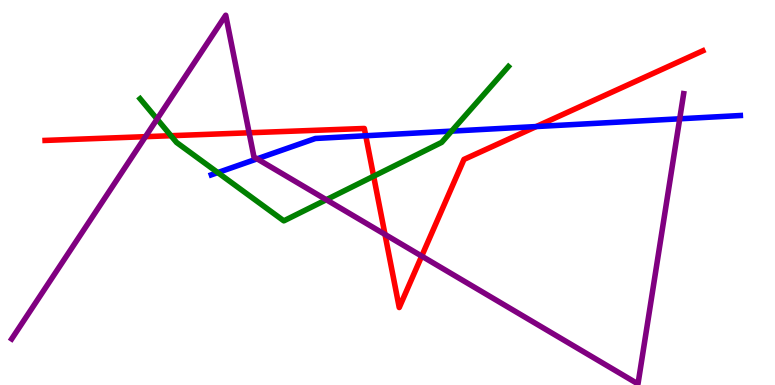[{'lines': ['blue', 'red'], 'intersections': [{'x': 4.72, 'y': 6.47}, {'x': 6.92, 'y': 6.71}]}, {'lines': ['green', 'red'], 'intersections': [{'x': 2.21, 'y': 6.47}, {'x': 4.82, 'y': 5.42}]}, {'lines': ['purple', 'red'], 'intersections': [{'x': 1.88, 'y': 6.45}, {'x': 3.21, 'y': 6.55}, {'x': 4.97, 'y': 3.91}, {'x': 5.44, 'y': 3.35}]}, {'lines': ['blue', 'green'], 'intersections': [{'x': 2.81, 'y': 5.52}, {'x': 5.83, 'y': 6.59}]}, {'lines': ['blue', 'purple'], 'intersections': [{'x': 3.32, 'y': 5.87}, {'x': 8.77, 'y': 6.91}]}, {'lines': ['green', 'purple'], 'intersections': [{'x': 2.03, 'y': 6.91}, {'x': 4.21, 'y': 4.81}]}]